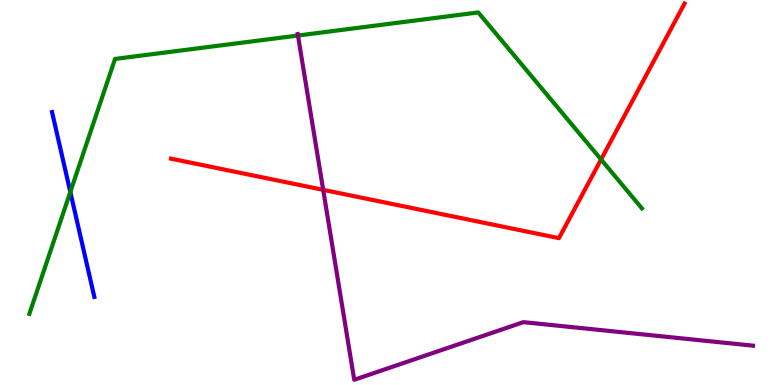[{'lines': ['blue', 'red'], 'intersections': []}, {'lines': ['green', 'red'], 'intersections': [{'x': 7.76, 'y': 5.86}]}, {'lines': ['purple', 'red'], 'intersections': [{'x': 4.17, 'y': 5.07}]}, {'lines': ['blue', 'green'], 'intersections': [{'x': 0.907, 'y': 5.01}]}, {'lines': ['blue', 'purple'], 'intersections': []}, {'lines': ['green', 'purple'], 'intersections': [{'x': 3.84, 'y': 9.08}]}]